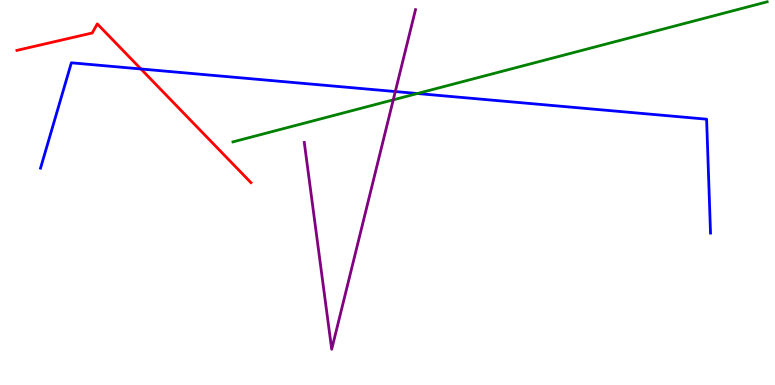[{'lines': ['blue', 'red'], 'intersections': [{'x': 1.82, 'y': 8.21}]}, {'lines': ['green', 'red'], 'intersections': []}, {'lines': ['purple', 'red'], 'intersections': []}, {'lines': ['blue', 'green'], 'intersections': [{'x': 5.39, 'y': 7.57}]}, {'lines': ['blue', 'purple'], 'intersections': [{'x': 5.1, 'y': 7.62}]}, {'lines': ['green', 'purple'], 'intersections': [{'x': 5.07, 'y': 7.41}]}]